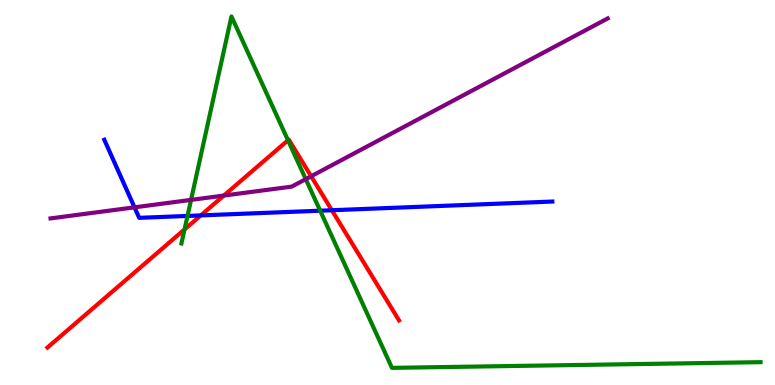[{'lines': ['blue', 'red'], 'intersections': [{'x': 2.59, 'y': 4.4}, {'x': 4.28, 'y': 4.54}]}, {'lines': ['green', 'red'], 'intersections': [{'x': 2.38, 'y': 4.04}, {'x': 3.72, 'y': 6.36}]}, {'lines': ['purple', 'red'], 'intersections': [{'x': 2.89, 'y': 4.92}, {'x': 4.01, 'y': 5.42}]}, {'lines': ['blue', 'green'], 'intersections': [{'x': 2.42, 'y': 4.39}, {'x': 4.13, 'y': 4.53}]}, {'lines': ['blue', 'purple'], 'intersections': [{'x': 1.74, 'y': 4.61}]}, {'lines': ['green', 'purple'], 'intersections': [{'x': 2.47, 'y': 4.81}, {'x': 3.95, 'y': 5.35}]}]